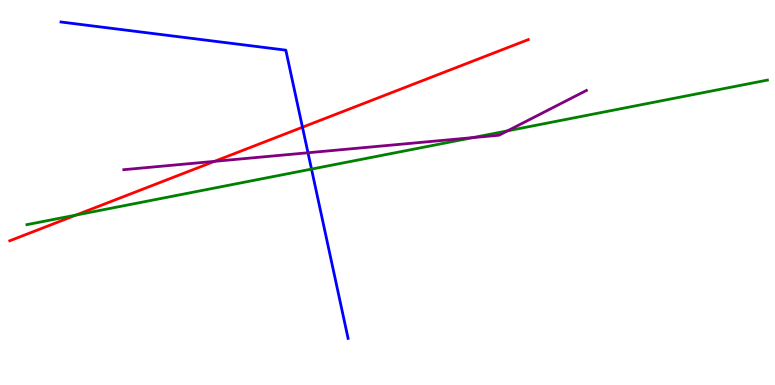[{'lines': ['blue', 'red'], 'intersections': [{'x': 3.9, 'y': 6.7}]}, {'lines': ['green', 'red'], 'intersections': [{'x': 0.981, 'y': 4.41}]}, {'lines': ['purple', 'red'], 'intersections': [{'x': 2.77, 'y': 5.81}]}, {'lines': ['blue', 'green'], 'intersections': [{'x': 4.02, 'y': 5.61}]}, {'lines': ['blue', 'purple'], 'intersections': [{'x': 3.97, 'y': 6.03}]}, {'lines': ['green', 'purple'], 'intersections': [{'x': 6.1, 'y': 6.43}, {'x': 6.55, 'y': 6.6}]}]